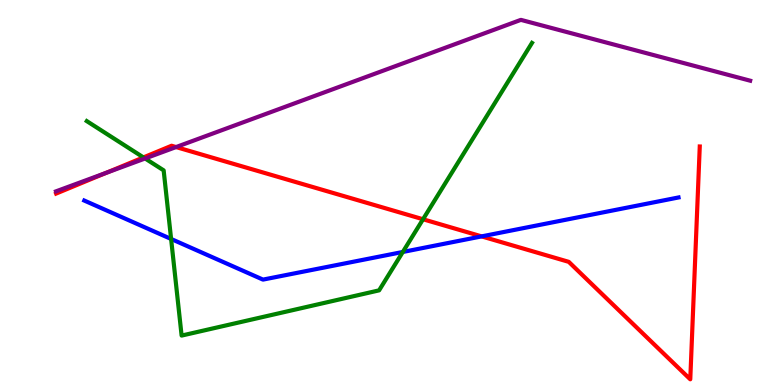[{'lines': ['blue', 'red'], 'intersections': [{'x': 6.21, 'y': 3.86}]}, {'lines': ['green', 'red'], 'intersections': [{'x': 1.85, 'y': 5.91}, {'x': 5.46, 'y': 4.31}]}, {'lines': ['purple', 'red'], 'intersections': [{'x': 1.37, 'y': 5.51}, {'x': 2.27, 'y': 6.18}]}, {'lines': ['blue', 'green'], 'intersections': [{'x': 2.21, 'y': 3.79}, {'x': 5.2, 'y': 3.46}]}, {'lines': ['blue', 'purple'], 'intersections': []}, {'lines': ['green', 'purple'], 'intersections': [{'x': 1.87, 'y': 5.88}]}]